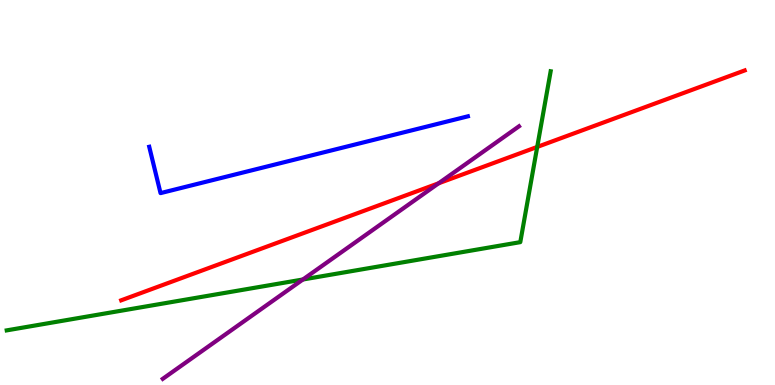[{'lines': ['blue', 'red'], 'intersections': []}, {'lines': ['green', 'red'], 'intersections': [{'x': 6.93, 'y': 6.18}]}, {'lines': ['purple', 'red'], 'intersections': [{'x': 5.66, 'y': 5.24}]}, {'lines': ['blue', 'green'], 'intersections': []}, {'lines': ['blue', 'purple'], 'intersections': []}, {'lines': ['green', 'purple'], 'intersections': [{'x': 3.91, 'y': 2.74}]}]